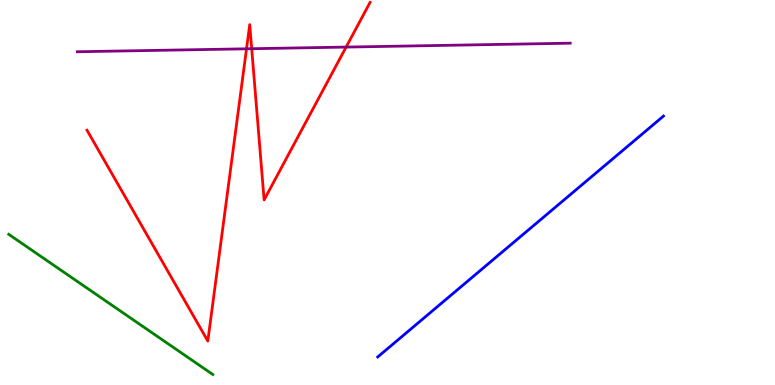[{'lines': ['blue', 'red'], 'intersections': []}, {'lines': ['green', 'red'], 'intersections': []}, {'lines': ['purple', 'red'], 'intersections': [{'x': 3.18, 'y': 8.73}, {'x': 3.25, 'y': 8.73}, {'x': 4.47, 'y': 8.78}]}, {'lines': ['blue', 'green'], 'intersections': []}, {'lines': ['blue', 'purple'], 'intersections': []}, {'lines': ['green', 'purple'], 'intersections': []}]